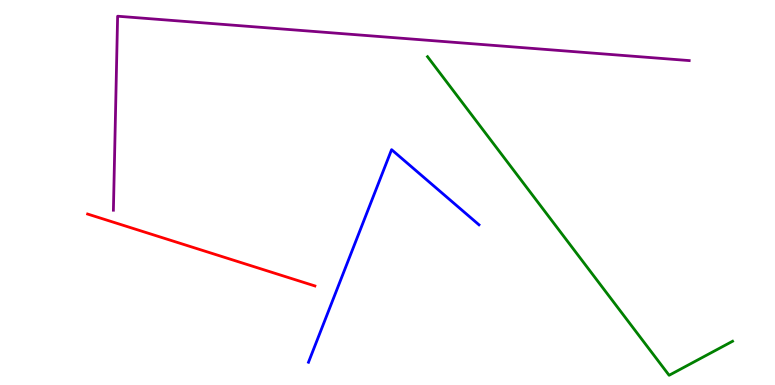[{'lines': ['blue', 'red'], 'intersections': []}, {'lines': ['green', 'red'], 'intersections': []}, {'lines': ['purple', 'red'], 'intersections': []}, {'lines': ['blue', 'green'], 'intersections': []}, {'lines': ['blue', 'purple'], 'intersections': []}, {'lines': ['green', 'purple'], 'intersections': []}]